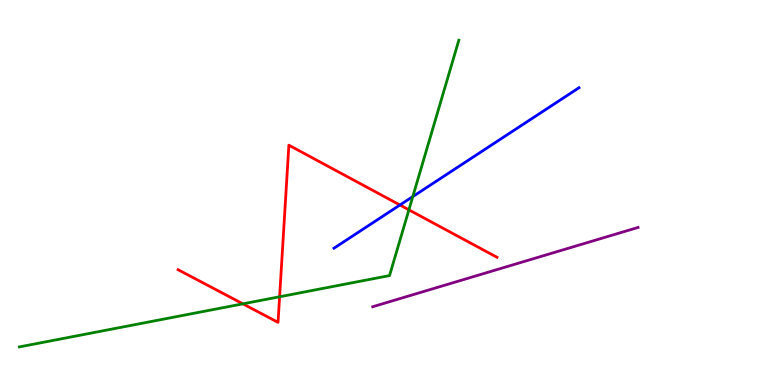[{'lines': ['blue', 'red'], 'intersections': [{'x': 5.16, 'y': 4.68}]}, {'lines': ['green', 'red'], 'intersections': [{'x': 3.13, 'y': 2.11}, {'x': 3.61, 'y': 2.29}, {'x': 5.28, 'y': 4.55}]}, {'lines': ['purple', 'red'], 'intersections': []}, {'lines': ['blue', 'green'], 'intersections': [{'x': 5.33, 'y': 4.89}]}, {'lines': ['blue', 'purple'], 'intersections': []}, {'lines': ['green', 'purple'], 'intersections': []}]